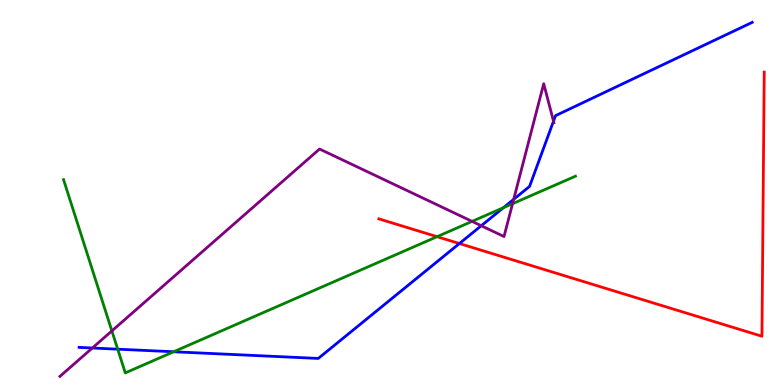[{'lines': ['blue', 'red'], 'intersections': [{'x': 5.93, 'y': 3.67}]}, {'lines': ['green', 'red'], 'intersections': [{'x': 5.64, 'y': 3.85}]}, {'lines': ['purple', 'red'], 'intersections': []}, {'lines': ['blue', 'green'], 'intersections': [{'x': 1.52, 'y': 0.93}, {'x': 2.24, 'y': 0.863}, {'x': 6.5, 'y': 4.61}]}, {'lines': ['blue', 'purple'], 'intersections': [{'x': 1.19, 'y': 0.961}, {'x': 6.21, 'y': 4.14}, {'x': 6.63, 'y': 4.82}, {'x': 7.14, 'y': 6.85}]}, {'lines': ['green', 'purple'], 'intersections': [{'x': 1.44, 'y': 1.4}, {'x': 6.09, 'y': 4.25}, {'x': 6.61, 'y': 4.71}]}]